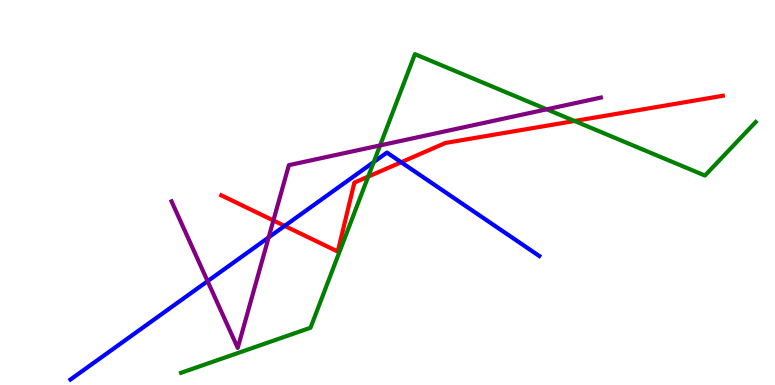[{'lines': ['blue', 'red'], 'intersections': [{'x': 3.67, 'y': 4.13}, {'x': 5.18, 'y': 5.79}]}, {'lines': ['green', 'red'], 'intersections': [{'x': 4.75, 'y': 5.41}, {'x': 7.41, 'y': 6.86}]}, {'lines': ['purple', 'red'], 'intersections': [{'x': 3.53, 'y': 4.27}]}, {'lines': ['blue', 'green'], 'intersections': [{'x': 4.82, 'y': 5.79}]}, {'lines': ['blue', 'purple'], 'intersections': [{'x': 2.68, 'y': 2.7}, {'x': 3.47, 'y': 3.83}]}, {'lines': ['green', 'purple'], 'intersections': [{'x': 4.9, 'y': 6.22}, {'x': 7.05, 'y': 7.16}]}]